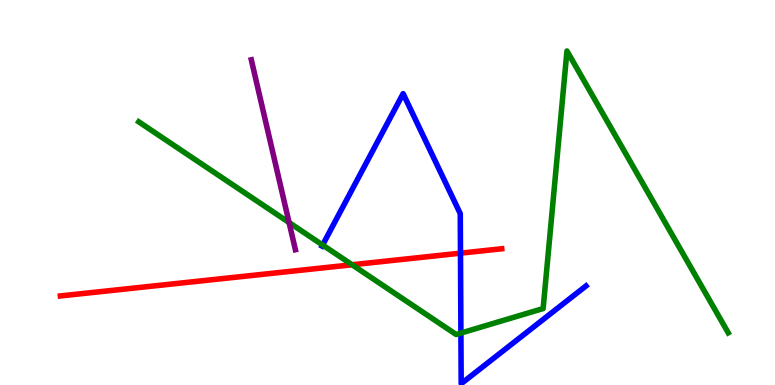[{'lines': ['blue', 'red'], 'intersections': [{'x': 5.94, 'y': 3.42}]}, {'lines': ['green', 'red'], 'intersections': [{'x': 4.54, 'y': 3.12}]}, {'lines': ['purple', 'red'], 'intersections': []}, {'lines': ['blue', 'green'], 'intersections': [{'x': 4.16, 'y': 3.64}, {'x': 5.95, 'y': 1.35}]}, {'lines': ['blue', 'purple'], 'intersections': []}, {'lines': ['green', 'purple'], 'intersections': [{'x': 3.73, 'y': 4.22}]}]